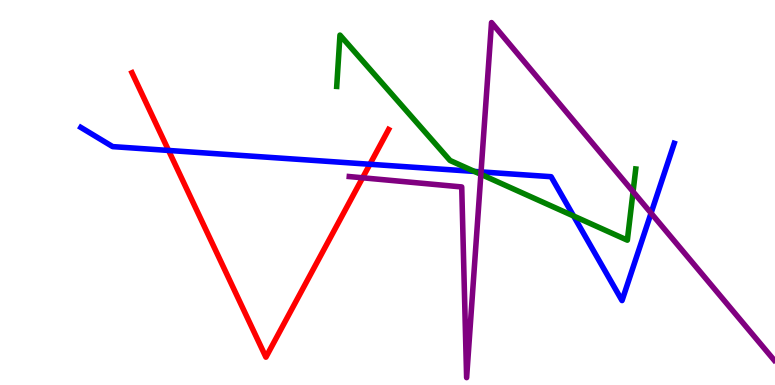[{'lines': ['blue', 'red'], 'intersections': [{'x': 2.18, 'y': 6.09}, {'x': 4.77, 'y': 5.73}]}, {'lines': ['green', 'red'], 'intersections': []}, {'lines': ['purple', 'red'], 'intersections': [{'x': 4.68, 'y': 5.38}]}, {'lines': ['blue', 'green'], 'intersections': [{'x': 6.12, 'y': 5.55}, {'x': 7.4, 'y': 4.39}]}, {'lines': ['blue', 'purple'], 'intersections': [{'x': 6.21, 'y': 5.54}, {'x': 8.4, 'y': 4.46}]}, {'lines': ['green', 'purple'], 'intersections': [{'x': 6.2, 'y': 5.47}, {'x': 8.17, 'y': 5.02}]}]